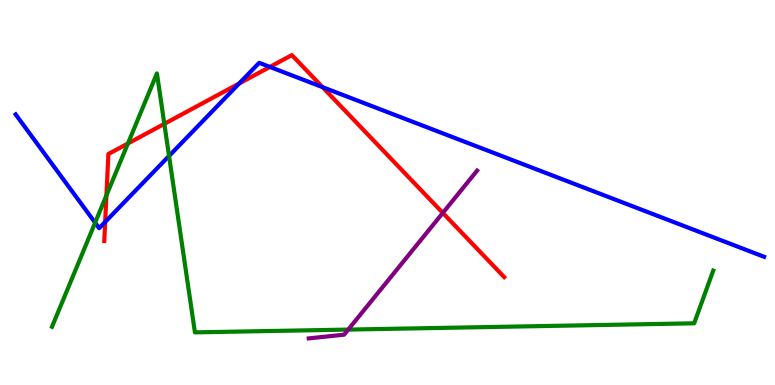[{'lines': ['blue', 'red'], 'intersections': [{'x': 1.36, 'y': 4.24}, {'x': 3.09, 'y': 7.83}, {'x': 3.48, 'y': 8.26}, {'x': 4.16, 'y': 7.74}]}, {'lines': ['green', 'red'], 'intersections': [{'x': 1.37, 'y': 4.93}, {'x': 1.65, 'y': 6.27}, {'x': 2.12, 'y': 6.78}]}, {'lines': ['purple', 'red'], 'intersections': [{'x': 5.71, 'y': 4.47}]}, {'lines': ['blue', 'green'], 'intersections': [{'x': 1.23, 'y': 4.22}, {'x': 2.18, 'y': 5.95}]}, {'lines': ['blue', 'purple'], 'intersections': []}, {'lines': ['green', 'purple'], 'intersections': [{'x': 4.49, 'y': 1.44}]}]